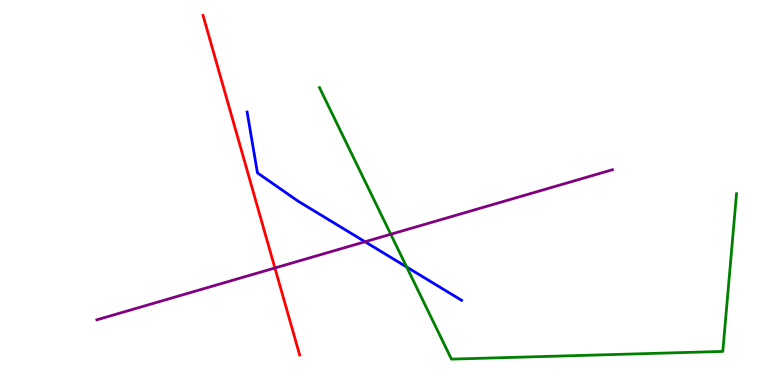[{'lines': ['blue', 'red'], 'intersections': []}, {'lines': ['green', 'red'], 'intersections': []}, {'lines': ['purple', 'red'], 'intersections': [{'x': 3.55, 'y': 3.04}]}, {'lines': ['blue', 'green'], 'intersections': [{'x': 5.25, 'y': 3.06}]}, {'lines': ['blue', 'purple'], 'intersections': [{'x': 4.71, 'y': 3.72}]}, {'lines': ['green', 'purple'], 'intersections': [{'x': 5.04, 'y': 3.92}]}]